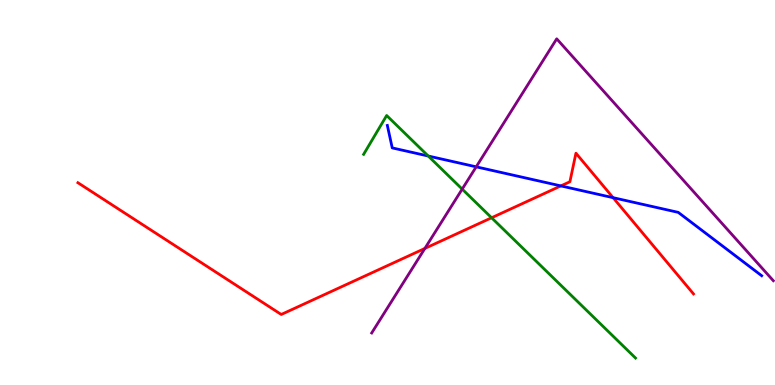[{'lines': ['blue', 'red'], 'intersections': [{'x': 7.24, 'y': 5.17}, {'x': 7.91, 'y': 4.87}]}, {'lines': ['green', 'red'], 'intersections': [{'x': 6.34, 'y': 4.34}]}, {'lines': ['purple', 'red'], 'intersections': [{'x': 5.48, 'y': 3.55}]}, {'lines': ['blue', 'green'], 'intersections': [{'x': 5.53, 'y': 5.95}]}, {'lines': ['blue', 'purple'], 'intersections': [{'x': 6.14, 'y': 5.67}]}, {'lines': ['green', 'purple'], 'intersections': [{'x': 5.96, 'y': 5.09}]}]